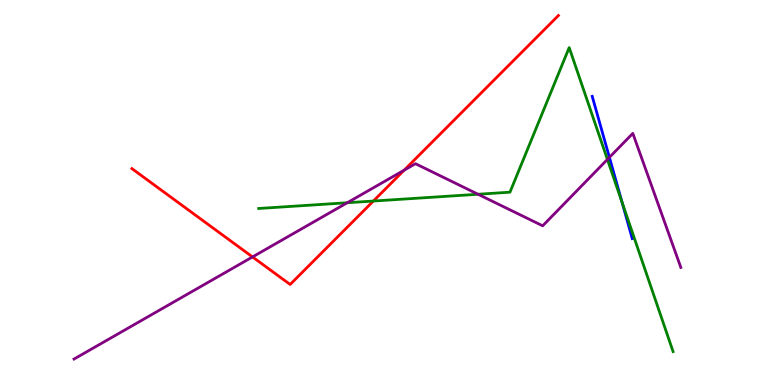[{'lines': ['blue', 'red'], 'intersections': []}, {'lines': ['green', 'red'], 'intersections': [{'x': 4.82, 'y': 4.78}]}, {'lines': ['purple', 'red'], 'intersections': [{'x': 3.26, 'y': 3.33}, {'x': 5.21, 'y': 5.58}]}, {'lines': ['blue', 'green'], 'intersections': [{'x': 8.03, 'y': 4.75}]}, {'lines': ['blue', 'purple'], 'intersections': [{'x': 7.86, 'y': 5.91}]}, {'lines': ['green', 'purple'], 'intersections': [{'x': 4.48, 'y': 4.73}, {'x': 6.17, 'y': 4.95}, {'x': 7.84, 'y': 5.86}]}]